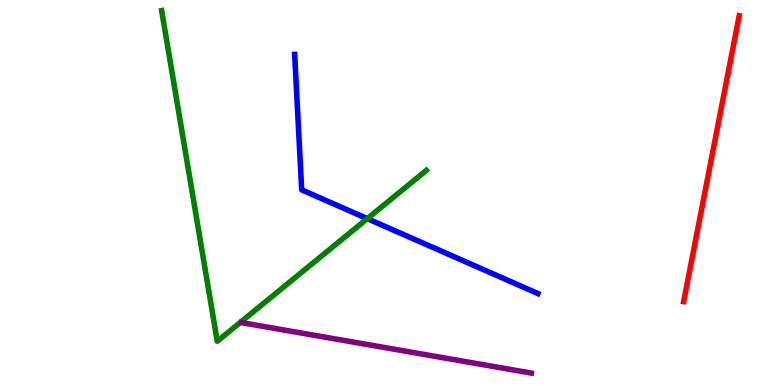[{'lines': ['blue', 'red'], 'intersections': []}, {'lines': ['green', 'red'], 'intersections': []}, {'lines': ['purple', 'red'], 'intersections': []}, {'lines': ['blue', 'green'], 'intersections': [{'x': 4.74, 'y': 4.32}]}, {'lines': ['blue', 'purple'], 'intersections': []}, {'lines': ['green', 'purple'], 'intersections': []}]